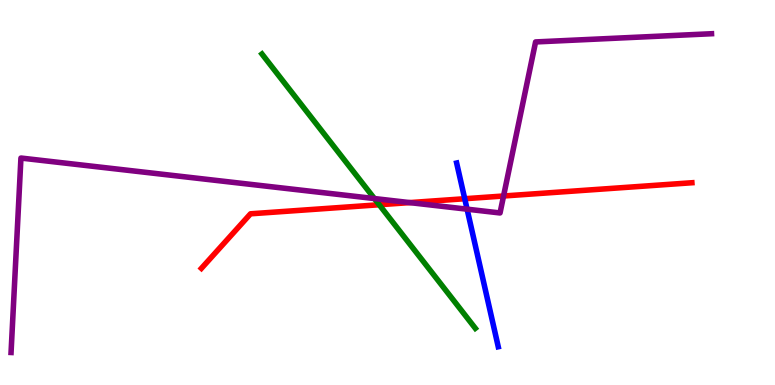[{'lines': ['blue', 'red'], 'intersections': [{'x': 6.0, 'y': 4.84}]}, {'lines': ['green', 'red'], 'intersections': [{'x': 4.89, 'y': 4.68}]}, {'lines': ['purple', 'red'], 'intersections': [{'x': 5.29, 'y': 4.74}, {'x': 6.5, 'y': 4.91}]}, {'lines': ['blue', 'green'], 'intersections': []}, {'lines': ['blue', 'purple'], 'intersections': [{'x': 6.03, 'y': 4.57}]}, {'lines': ['green', 'purple'], 'intersections': [{'x': 4.83, 'y': 4.84}]}]